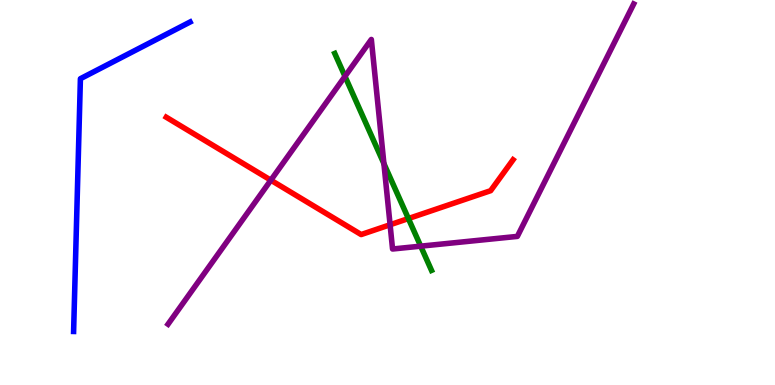[{'lines': ['blue', 'red'], 'intersections': []}, {'lines': ['green', 'red'], 'intersections': [{'x': 5.27, 'y': 4.32}]}, {'lines': ['purple', 'red'], 'intersections': [{'x': 3.49, 'y': 5.32}, {'x': 5.03, 'y': 4.16}]}, {'lines': ['blue', 'green'], 'intersections': []}, {'lines': ['blue', 'purple'], 'intersections': []}, {'lines': ['green', 'purple'], 'intersections': [{'x': 4.45, 'y': 8.02}, {'x': 4.95, 'y': 5.75}, {'x': 5.43, 'y': 3.61}]}]